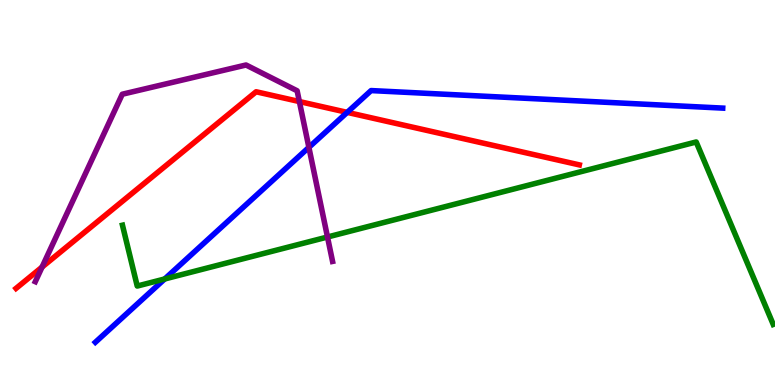[{'lines': ['blue', 'red'], 'intersections': [{'x': 4.48, 'y': 7.08}]}, {'lines': ['green', 'red'], 'intersections': []}, {'lines': ['purple', 'red'], 'intersections': [{'x': 0.543, 'y': 3.06}, {'x': 3.86, 'y': 7.36}]}, {'lines': ['blue', 'green'], 'intersections': [{'x': 2.13, 'y': 2.75}]}, {'lines': ['blue', 'purple'], 'intersections': [{'x': 3.99, 'y': 6.17}]}, {'lines': ['green', 'purple'], 'intersections': [{'x': 4.23, 'y': 3.84}]}]